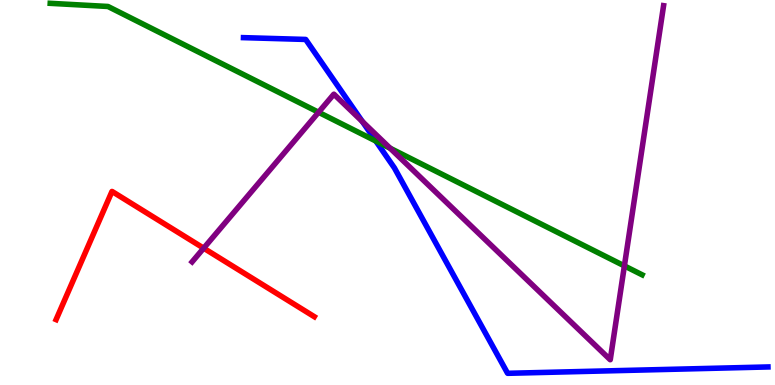[{'lines': ['blue', 'red'], 'intersections': []}, {'lines': ['green', 'red'], 'intersections': []}, {'lines': ['purple', 'red'], 'intersections': [{'x': 2.63, 'y': 3.55}]}, {'lines': ['blue', 'green'], 'intersections': [{'x': 4.85, 'y': 6.34}]}, {'lines': ['blue', 'purple'], 'intersections': [{'x': 4.68, 'y': 6.84}]}, {'lines': ['green', 'purple'], 'intersections': [{'x': 4.11, 'y': 7.08}, {'x': 5.03, 'y': 6.15}, {'x': 8.06, 'y': 3.09}]}]